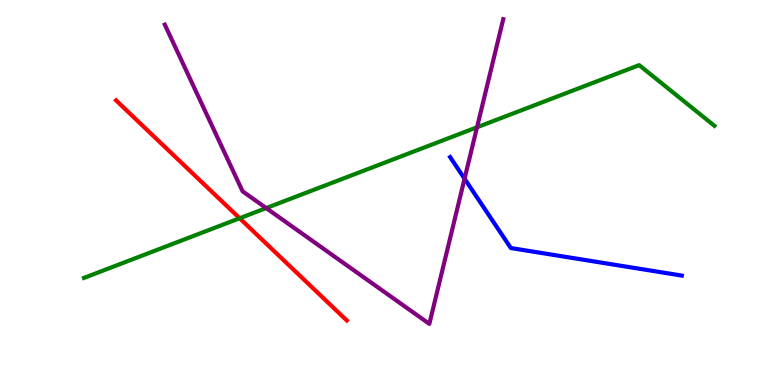[{'lines': ['blue', 'red'], 'intersections': []}, {'lines': ['green', 'red'], 'intersections': [{'x': 3.09, 'y': 4.33}]}, {'lines': ['purple', 'red'], 'intersections': []}, {'lines': ['blue', 'green'], 'intersections': []}, {'lines': ['blue', 'purple'], 'intersections': [{'x': 5.99, 'y': 5.36}]}, {'lines': ['green', 'purple'], 'intersections': [{'x': 3.43, 'y': 4.6}, {'x': 6.16, 'y': 6.69}]}]